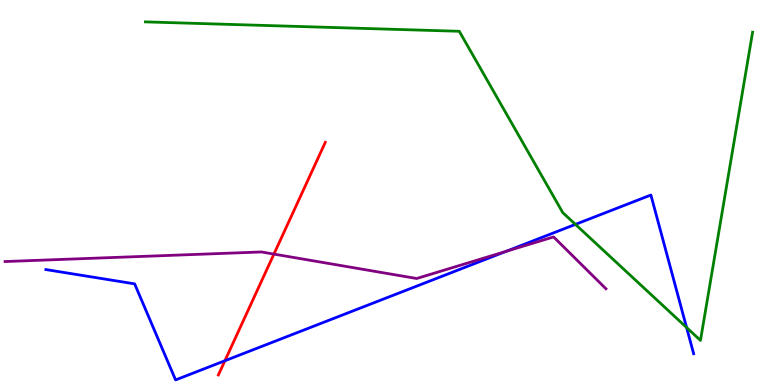[{'lines': ['blue', 'red'], 'intersections': [{'x': 2.9, 'y': 0.63}]}, {'lines': ['green', 'red'], 'intersections': []}, {'lines': ['purple', 'red'], 'intersections': [{'x': 3.53, 'y': 3.4}]}, {'lines': ['blue', 'green'], 'intersections': [{'x': 7.42, 'y': 4.17}, {'x': 8.86, 'y': 1.49}]}, {'lines': ['blue', 'purple'], 'intersections': [{'x': 6.53, 'y': 3.47}]}, {'lines': ['green', 'purple'], 'intersections': []}]